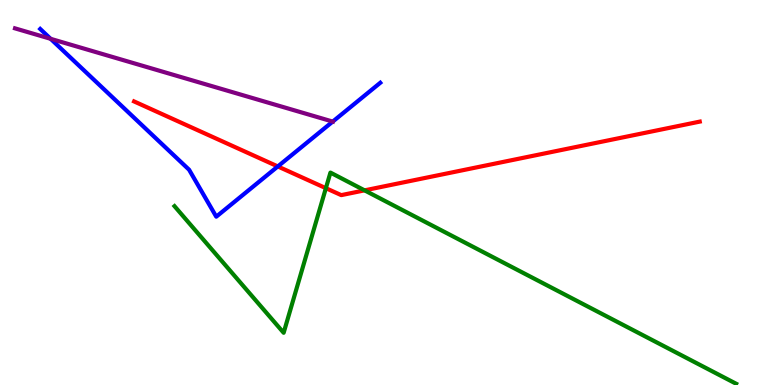[{'lines': ['blue', 'red'], 'intersections': [{'x': 3.58, 'y': 5.68}]}, {'lines': ['green', 'red'], 'intersections': [{'x': 4.2, 'y': 5.11}, {'x': 4.7, 'y': 5.06}]}, {'lines': ['purple', 'red'], 'intersections': []}, {'lines': ['blue', 'green'], 'intersections': []}, {'lines': ['blue', 'purple'], 'intersections': [{'x': 0.653, 'y': 8.99}, {'x': 4.29, 'y': 6.84}]}, {'lines': ['green', 'purple'], 'intersections': []}]